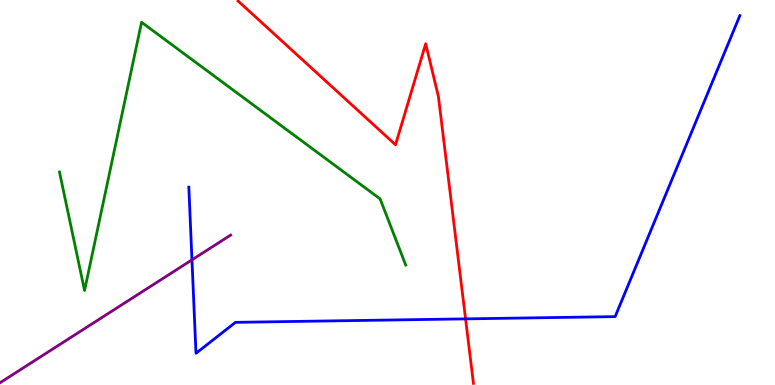[{'lines': ['blue', 'red'], 'intersections': [{'x': 6.01, 'y': 1.72}]}, {'lines': ['green', 'red'], 'intersections': []}, {'lines': ['purple', 'red'], 'intersections': []}, {'lines': ['blue', 'green'], 'intersections': []}, {'lines': ['blue', 'purple'], 'intersections': [{'x': 2.48, 'y': 3.25}]}, {'lines': ['green', 'purple'], 'intersections': []}]